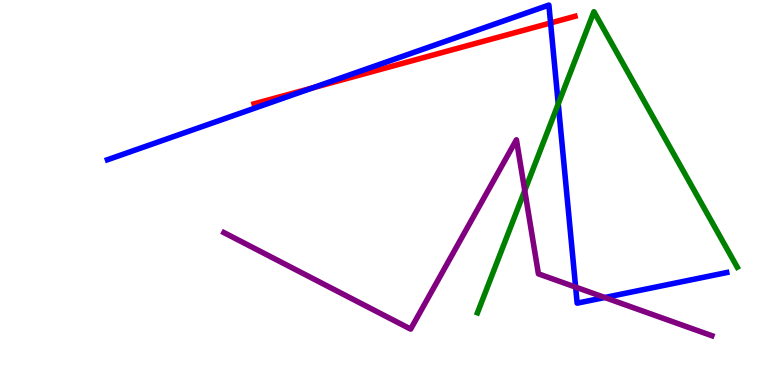[{'lines': ['blue', 'red'], 'intersections': [{'x': 4.03, 'y': 7.72}, {'x': 7.1, 'y': 9.4}]}, {'lines': ['green', 'red'], 'intersections': []}, {'lines': ['purple', 'red'], 'intersections': []}, {'lines': ['blue', 'green'], 'intersections': [{'x': 7.2, 'y': 7.3}]}, {'lines': ['blue', 'purple'], 'intersections': [{'x': 7.43, 'y': 2.54}, {'x': 7.8, 'y': 2.27}]}, {'lines': ['green', 'purple'], 'intersections': [{'x': 6.77, 'y': 5.05}]}]